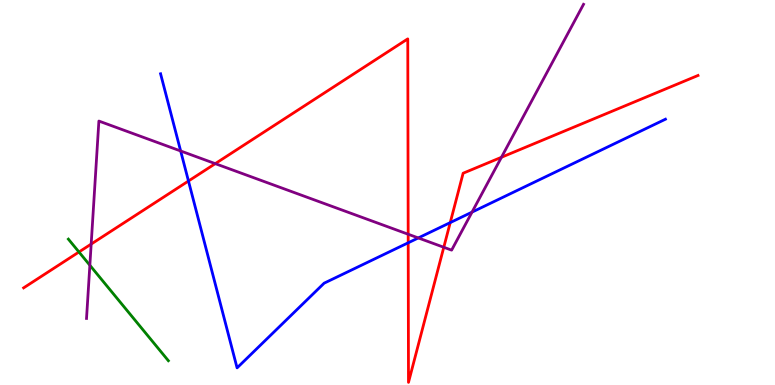[{'lines': ['blue', 'red'], 'intersections': [{'x': 2.43, 'y': 5.3}, {'x': 5.27, 'y': 3.69}, {'x': 5.81, 'y': 4.22}]}, {'lines': ['green', 'red'], 'intersections': [{'x': 1.02, 'y': 3.45}]}, {'lines': ['purple', 'red'], 'intersections': [{'x': 1.18, 'y': 3.66}, {'x': 2.78, 'y': 5.75}, {'x': 5.27, 'y': 3.92}, {'x': 5.73, 'y': 3.58}, {'x': 6.47, 'y': 5.91}]}, {'lines': ['blue', 'green'], 'intersections': []}, {'lines': ['blue', 'purple'], 'intersections': [{'x': 2.33, 'y': 6.08}, {'x': 5.4, 'y': 3.82}, {'x': 6.09, 'y': 4.49}]}, {'lines': ['green', 'purple'], 'intersections': [{'x': 1.16, 'y': 3.11}]}]